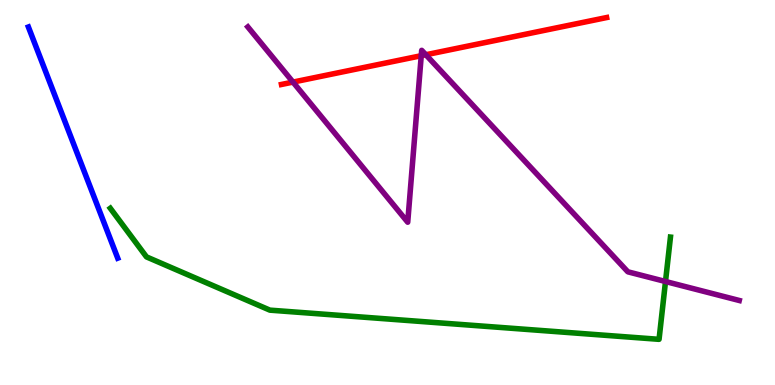[{'lines': ['blue', 'red'], 'intersections': []}, {'lines': ['green', 'red'], 'intersections': []}, {'lines': ['purple', 'red'], 'intersections': [{'x': 3.78, 'y': 7.87}, {'x': 5.44, 'y': 8.55}, {'x': 5.49, 'y': 8.58}]}, {'lines': ['blue', 'green'], 'intersections': []}, {'lines': ['blue', 'purple'], 'intersections': []}, {'lines': ['green', 'purple'], 'intersections': [{'x': 8.59, 'y': 2.69}]}]